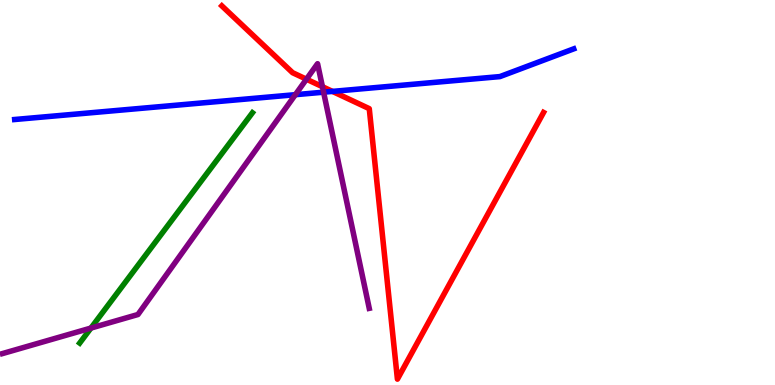[{'lines': ['blue', 'red'], 'intersections': [{'x': 4.29, 'y': 7.63}]}, {'lines': ['green', 'red'], 'intersections': []}, {'lines': ['purple', 'red'], 'intersections': [{'x': 3.95, 'y': 7.94}, {'x': 4.16, 'y': 7.75}]}, {'lines': ['blue', 'green'], 'intersections': []}, {'lines': ['blue', 'purple'], 'intersections': [{'x': 3.81, 'y': 7.54}, {'x': 4.18, 'y': 7.61}]}, {'lines': ['green', 'purple'], 'intersections': [{'x': 1.17, 'y': 1.48}]}]